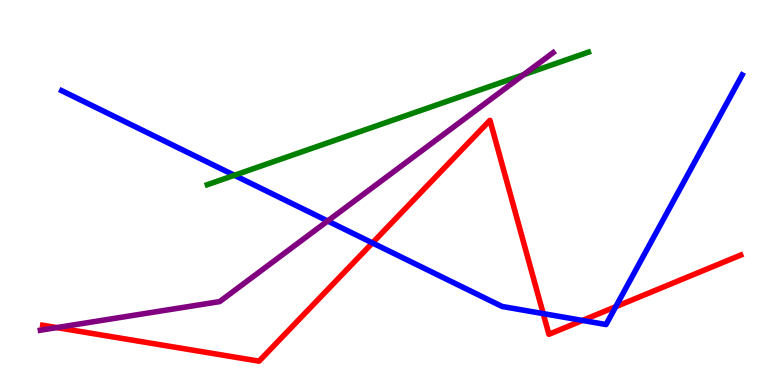[{'lines': ['blue', 'red'], 'intersections': [{'x': 4.81, 'y': 3.69}, {'x': 7.01, 'y': 1.85}, {'x': 7.52, 'y': 1.68}, {'x': 7.95, 'y': 2.03}]}, {'lines': ['green', 'red'], 'intersections': []}, {'lines': ['purple', 'red'], 'intersections': [{'x': 0.732, 'y': 1.49}]}, {'lines': ['blue', 'green'], 'intersections': [{'x': 3.02, 'y': 5.45}]}, {'lines': ['blue', 'purple'], 'intersections': [{'x': 4.23, 'y': 4.26}]}, {'lines': ['green', 'purple'], 'intersections': [{'x': 6.76, 'y': 8.06}]}]